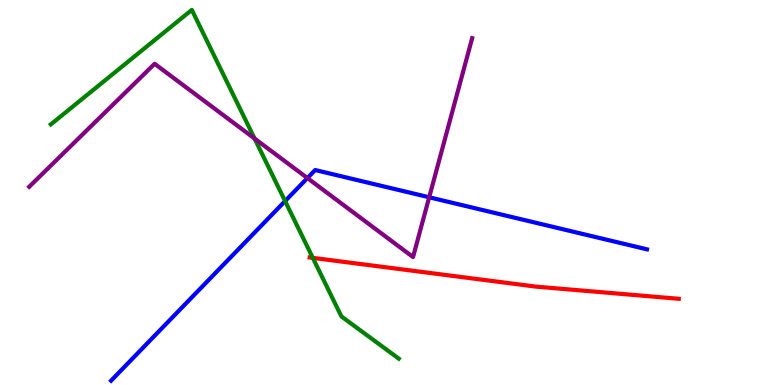[{'lines': ['blue', 'red'], 'intersections': []}, {'lines': ['green', 'red'], 'intersections': [{'x': 4.04, 'y': 3.3}]}, {'lines': ['purple', 'red'], 'intersections': []}, {'lines': ['blue', 'green'], 'intersections': [{'x': 3.68, 'y': 4.78}]}, {'lines': ['blue', 'purple'], 'intersections': [{'x': 3.97, 'y': 5.38}, {'x': 5.54, 'y': 4.88}]}, {'lines': ['green', 'purple'], 'intersections': [{'x': 3.29, 'y': 6.4}]}]